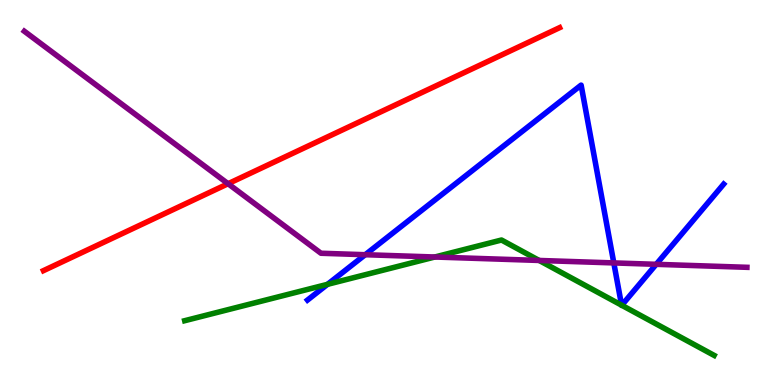[{'lines': ['blue', 'red'], 'intersections': []}, {'lines': ['green', 'red'], 'intersections': []}, {'lines': ['purple', 'red'], 'intersections': [{'x': 2.94, 'y': 5.23}]}, {'lines': ['blue', 'green'], 'intersections': [{'x': 4.23, 'y': 2.61}, {'x': 8.02, 'y': 2.07}, {'x': 8.02, 'y': 2.07}]}, {'lines': ['blue', 'purple'], 'intersections': [{'x': 4.71, 'y': 3.38}, {'x': 7.92, 'y': 3.17}, {'x': 8.47, 'y': 3.13}]}, {'lines': ['green', 'purple'], 'intersections': [{'x': 5.61, 'y': 3.32}, {'x': 6.96, 'y': 3.23}]}]